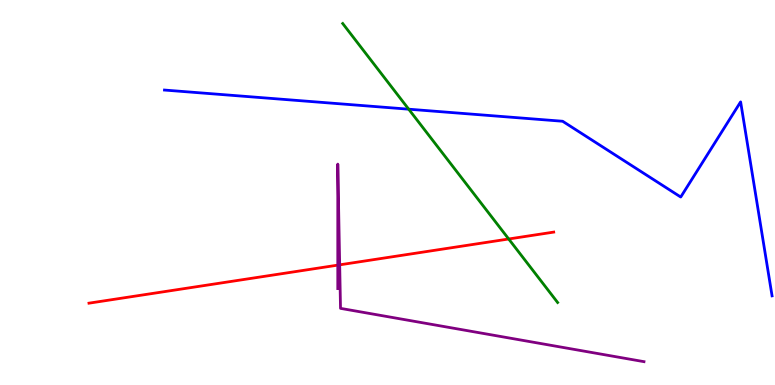[{'lines': ['blue', 'red'], 'intersections': []}, {'lines': ['green', 'red'], 'intersections': [{'x': 6.56, 'y': 3.79}]}, {'lines': ['purple', 'red'], 'intersections': [{'x': 4.36, 'y': 3.11}, {'x': 4.38, 'y': 3.12}]}, {'lines': ['blue', 'green'], 'intersections': [{'x': 5.27, 'y': 7.16}]}, {'lines': ['blue', 'purple'], 'intersections': []}, {'lines': ['green', 'purple'], 'intersections': []}]